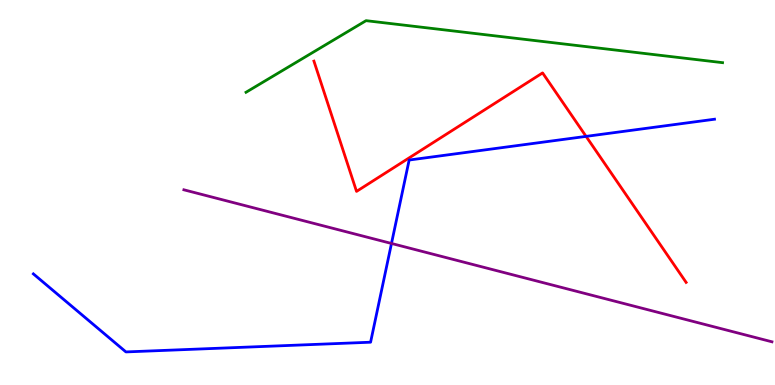[{'lines': ['blue', 'red'], 'intersections': [{'x': 7.56, 'y': 6.46}]}, {'lines': ['green', 'red'], 'intersections': []}, {'lines': ['purple', 'red'], 'intersections': []}, {'lines': ['blue', 'green'], 'intersections': []}, {'lines': ['blue', 'purple'], 'intersections': [{'x': 5.05, 'y': 3.68}]}, {'lines': ['green', 'purple'], 'intersections': []}]